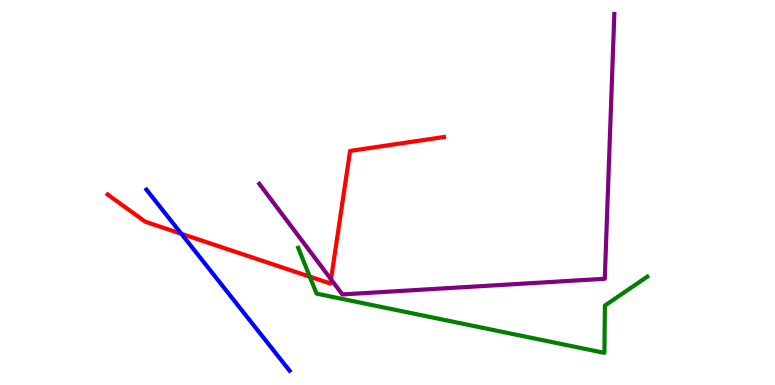[{'lines': ['blue', 'red'], 'intersections': [{'x': 2.34, 'y': 3.93}]}, {'lines': ['green', 'red'], 'intersections': [{'x': 4.0, 'y': 2.81}]}, {'lines': ['purple', 'red'], 'intersections': [{'x': 4.27, 'y': 2.74}]}, {'lines': ['blue', 'green'], 'intersections': []}, {'lines': ['blue', 'purple'], 'intersections': []}, {'lines': ['green', 'purple'], 'intersections': []}]